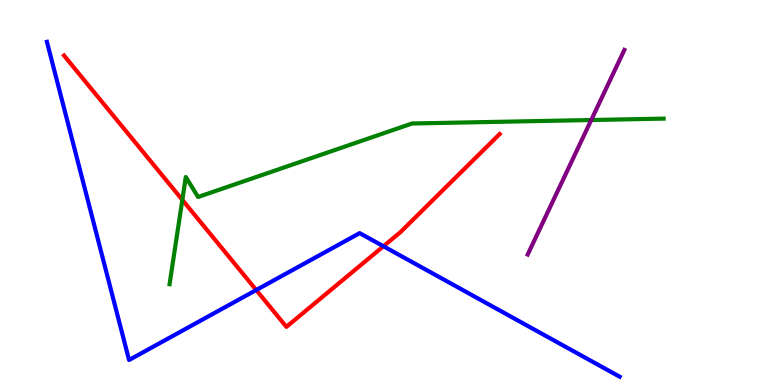[{'lines': ['blue', 'red'], 'intersections': [{'x': 3.31, 'y': 2.47}, {'x': 4.95, 'y': 3.6}]}, {'lines': ['green', 'red'], 'intersections': [{'x': 2.35, 'y': 4.81}]}, {'lines': ['purple', 'red'], 'intersections': []}, {'lines': ['blue', 'green'], 'intersections': []}, {'lines': ['blue', 'purple'], 'intersections': []}, {'lines': ['green', 'purple'], 'intersections': [{'x': 7.63, 'y': 6.88}]}]